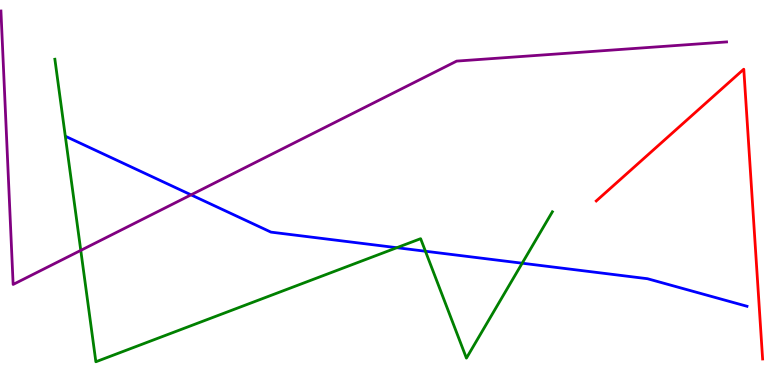[{'lines': ['blue', 'red'], 'intersections': []}, {'lines': ['green', 'red'], 'intersections': []}, {'lines': ['purple', 'red'], 'intersections': []}, {'lines': ['blue', 'green'], 'intersections': [{'x': 5.12, 'y': 3.57}, {'x': 5.49, 'y': 3.47}, {'x': 6.74, 'y': 3.16}]}, {'lines': ['blue', 'purple'], 'intersections': [{'x': 2.47, 'y': 4.94}]}, {'lines': ['green', 'purple'], 'intersections': [{'x': 1.04, 'y': 3.5}]}]